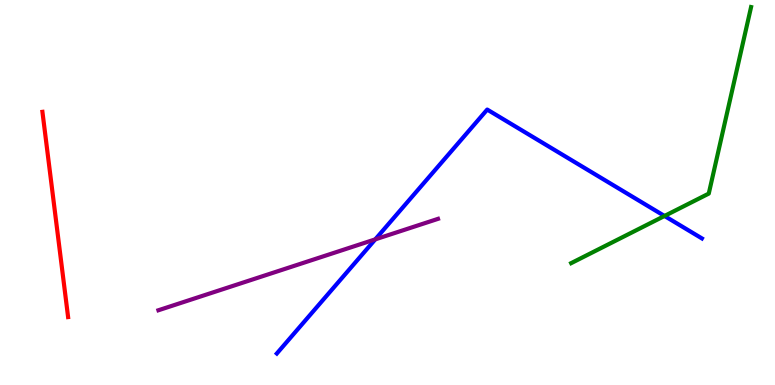[{'lines': ['blue', 'red'], 'intersections': []}, {'lines': ['green', 'red'], 'intersections': []}, {'lines': ['purple', 'red'], 'intersections': []}, {'lines': ['blue', 'green'], 'intersections': [{'x': 8.57, 'y': 4.39}]}, {'lines': ['blue', 'purple'], 'intersections': [{'x': 4.84, 'y': 3.78}]}, {'lines': ['green', 'purple'], 'intersections': []}]